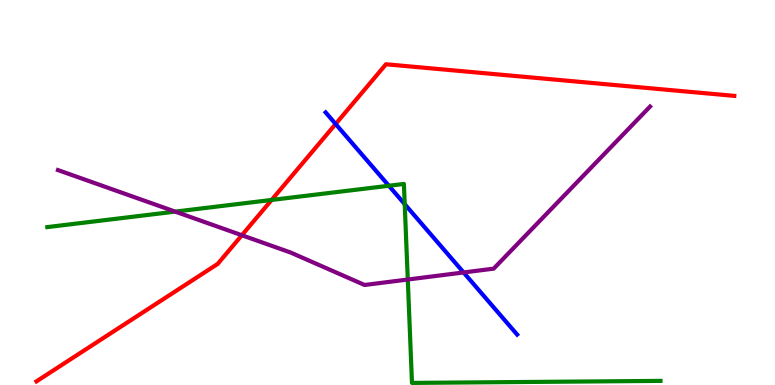[{'lines': ['blue', 'red'], 'intersections': [{'x': 4.33, 'y': 6.78}]}, {'lines': ['green', 'red'], 'intersections': [{'x': 3.5, 'y': 4.81}]}, {'lines': ['purple', 'red'], 'intersections': [{'x': 3.12, 'y': 3.89}]}, {'lines': ['blue', 'green'], 'intersections': [{'x': 5.02, 'y': 5.18}, {'x': 5.22, 'y': 4.7}]}, {'lines': ['blue', 'purple'], 'intersections': [{'x': 5.98, 'y': 2.92}]}, {'lines': ['green', 'purple'], 'intersections': [{'x': 2.26, 'y': 4.5}, {'x': 5.26, 'y': 2.74}]}]